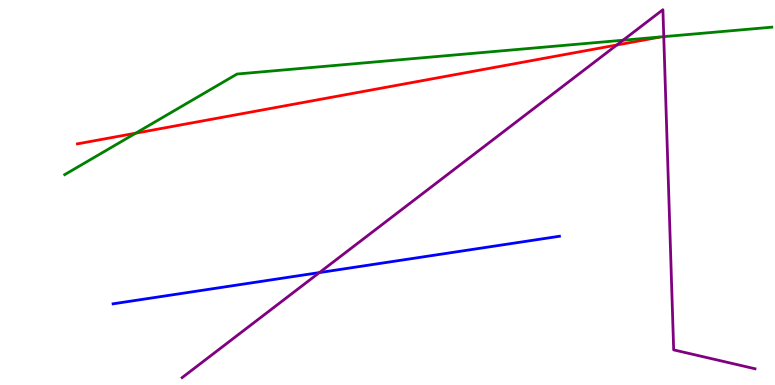[{'lines': ['blue', 'red'], 'intersections': []}, {'lines': ['green', 'red'], 'intersections': [{'x': 1.75, 'y': 6.54}]}, {'lines': ['purple', 'red'], 'intersections': [{'x': 7.96, 'y': 8.83}]}, {'lines': ['blue', 'green'], 'intersections': []}, {'lines': ['blue', 'purple'], 'intersections': [{'x': 4.12, 'y': 2.92}]}, {'lines': ['green', 'purple'], 'intersections': [{'x': 8.04, 'y': 8.96}, {'x': 8.56, 'y': 9.05}]}]